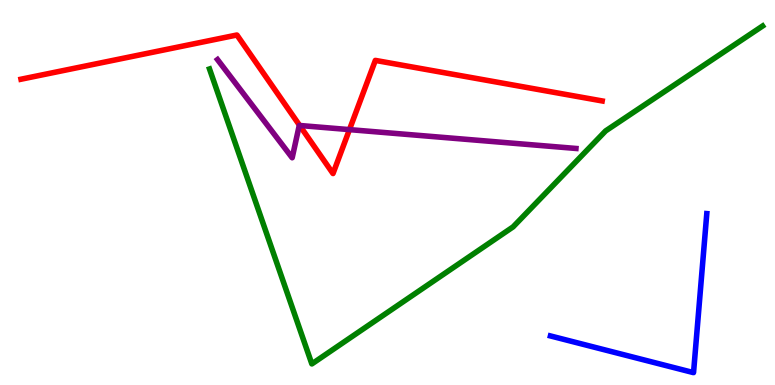[{'lines': ['blue', 'red'], 'intersections': []}, {'lines': ['green', 'red'], 'intersections': []}, {'lines': ['purple', 'red'], 'intersections': [{'x': 3.87, 'y': 6.74}, {'x': 4.51, 'y': 6.63}]}, {'lines': ['blue', 'green'], 'intersections': []}, {'lines': ['blue', 'purple'], 'intersections': []}, {'lines': ['green', 'purple'], 'intersections': []}]